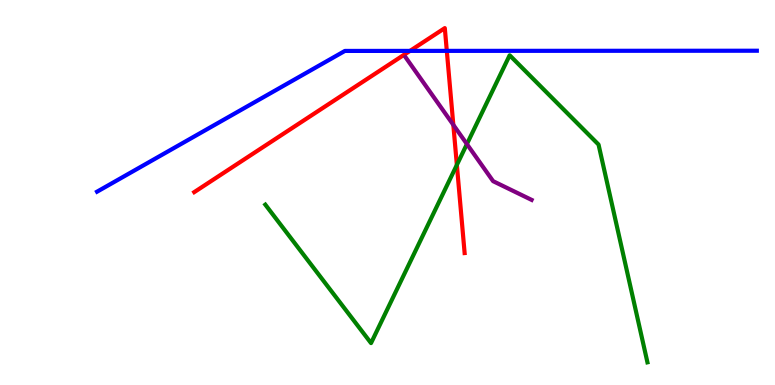[{'lines': ['blue', 'red'], 'intersections': [{'x': 5.29, 'y': 8.68}, {'x': 5.77, 'y': 8.68}]}, {'lines': ['green', 'red'], 'intersections': [{'x': 5.89, 'y': 5.72}]}, {'lines': ['purple', 'red'], 'intersections': [{'x': 5.85, 'y': 6.76}]}, {'lines': ['blue', 'green'], 'intersections': []}, {'lines': ['blue', 'purple'], 'intersections': []}, {'lines': ['green', 'purple'], 'intersections': [{'x': 6.02, 'y': 6.26}]}]